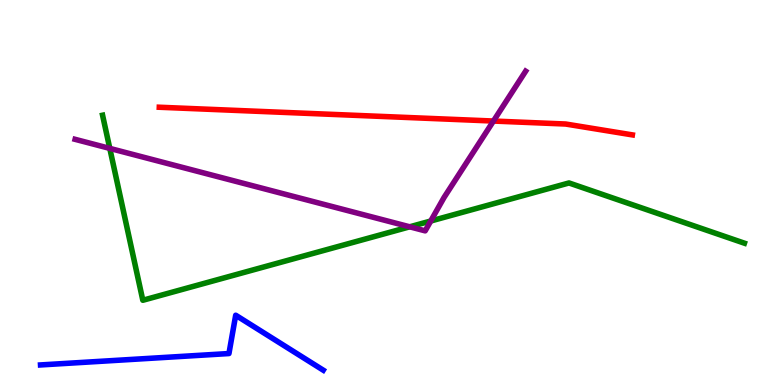[{'lines': ['blue', 'red'], 'intersections': []}, {'lines': ['green', 'red'], 'intersections': []}, {'lines': ['purple', 'red'], 'intersections': [{'x': 6.37, 'y': 6.86}]}, {'lines': ['blue', 'green'], 'intersections': []}, {'lines': ['blue', 'purple'], 'intersections': []}, {'lines': ['green', 'purple'], 'intersections': [{'x': 1.42, 'y': 6.15}, {'x': 5.29, 'y': 4.11}, {'x': 5.56, 'y': 4.26}]}]